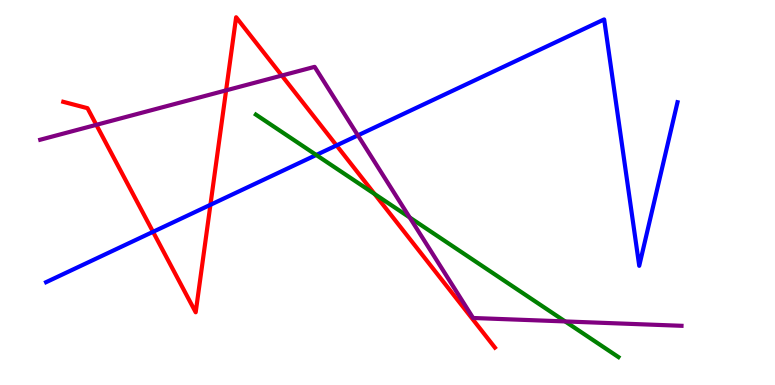[{'lines': ['blue', 'red'], 'intersections': [{'x': 1.97, 'y': 3.98}, {'x': 2.72, 'y': 4.68}, {'x': 4.34, 'y': 6.22}]}, {'lines': ['green', 'red'], 'intersections': [{'x': 4.83, 'y': 4.96}]}, {'lines': ['purple', 'red'], 'intersections': [{'x': 1.24, 'y': 6.76}, {'x': 2.92, 'y': 7.65}, {'x': 3.64, 'y': 8.04}]}, {'lines': ['blue', 'green'], 'intersections': [{'x': 4.08, 'y': 5.97}]}, {'lines': ['blue', 'purple'], 'intersections': [{'x': 4.62, 'y': 6.48}]}, {'lines': ['green', 'purple'], 'intersections': [{'x': 5.29, 'y': 4.35}, {'x': 7.29, 'y': 1.65}]}]